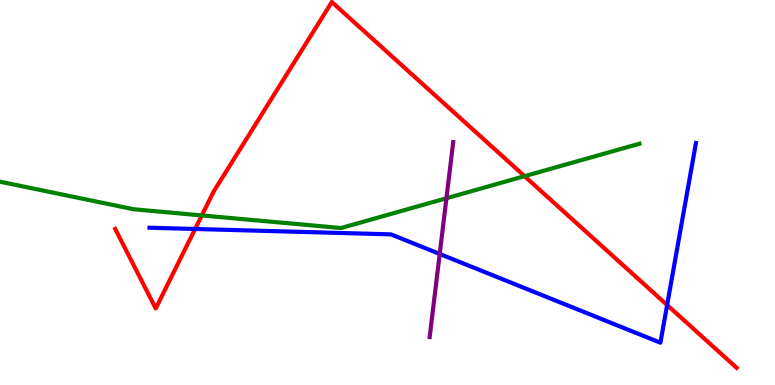[{'lines': ['blue', 'red'], 'intersections': [{'x': 2.52, 'y': 4.05}, {'x': 8.61, 'y': 2.08}]}, {'lines': ['green', 'red'], 'intersections': [{'x': 2.6, 'y': 4.4}, {'x': 6.77, 'y': 5.42}]}, {'lines': ['purple', 'red'], 'intersections': []}, {'lines': ['blue', 'green'], 'intersections': []}, {'lines': ['blue', 'purple'], 'intersections': [{'x': 5.67, 'y': 3.4}]}, {'lines': ['green', 'purple'], 'intersections': [{'x': 5.76, 'y': 4.85}]}]